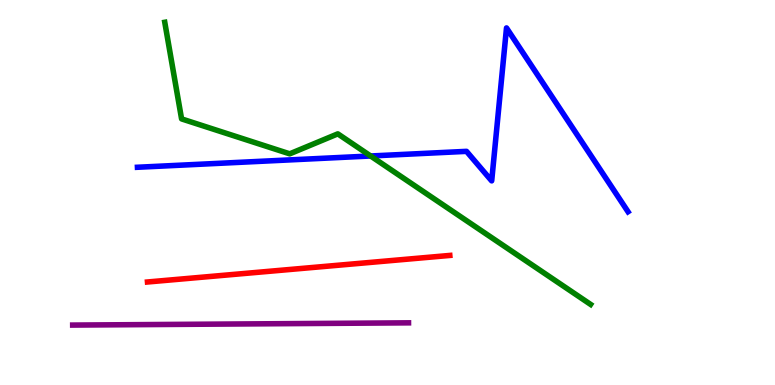[{'lines': ['blue', 'red'], 'intersections': []}, {'lines': ['green', 'red'], 'intersections': []}, {'lines': ['purple', 'red'], 'intersections': []}, {'lines': ['blue', 'green'], 'intersections': [{'x': 4.78, 'y': 5.95}]}, {'lines': ['blue', 'purple'], 'intersections': []}, {'lines': ['green', 'purple'], 'intersections': []}]